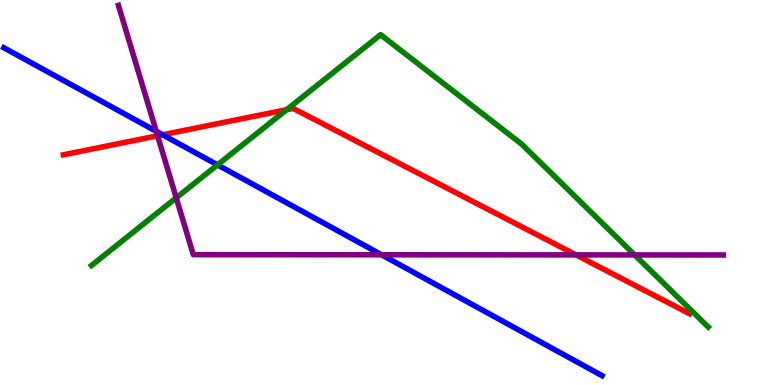[{'lines': ['blue', 'red'], 'intersections': [{'x': 2.1, 'y': 6.5}]}, {'lines': ['green', 'red'], 'intersections': [{'x': 3.7, 'y': 7.15}]}, {'lines': ['purple', 'red'], 'intersections': [{'x': 2.03, 'y': 6.47}, {'x': 7.43, 'y': 3.38}]}, {'lines': ['blue', 'green'], 'intersections': [{'x': 2.81, 'y': 5.72}]}, {'lines': ['blue', 'purple'], 'intersections': [{'x': 2.02, 'y': 6.59}, {'x': 4.92, 'y': 3.38}]}, {'lines': ['green', 'purple'], 'intersections': [{'x': 2.27, 'y': 4.86}, {'x': 8.19, 'y': 3.38}]}]